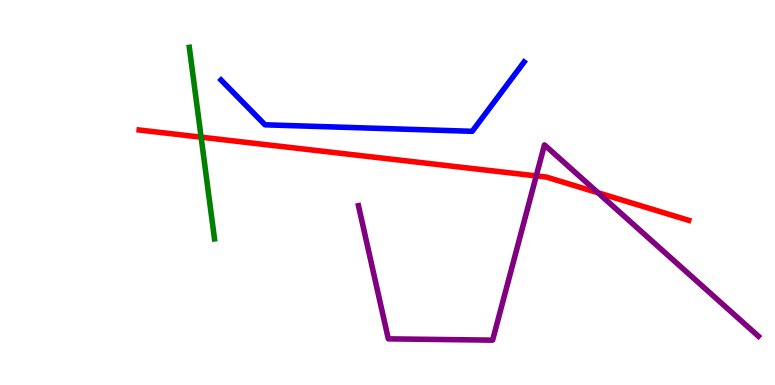[{'lines': ['blue', 'red'], 'intersections': []}, {'lines': ['green', 'red'], 'intersections': [{'x': 2.6, 'y': 6.44}]}, {'lines': ['purple', 'red'], 'intersections': [{'x': 6.92, 'y': 5.43}, {'x': 7.72, 'y': 4.99}]}, {'lines': ['blue', 'green'], 'intersections': []}, {'lines': ['blue', 'purple'], 'intersections': []}, {'lines': ['green', 'purple'], 'intersections': []}]